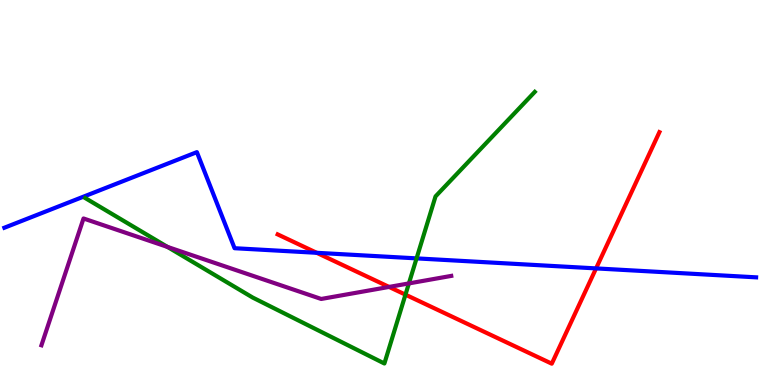[{'lines': ['blue', 'red'], 'intersections': [{'x': 4.09, 'y': 3.43}, {'x': 7.69, 'y': 3.03}]}, {'lines': ['green', 'red'], 'intersections': [{'x': 5.23, 'y': 2.35}]}, {'lines': ['purple', 'red'], 'intersections': [{'x': 5.02, 'y': 2.55}]}, {'lines': ['blue', 'green'], 'intersections': [{'x': 5.37, 'y': 3.29}]}, {'lines': ['blue', 'purple'], 'intersections': []}, {'lines': ['green', 'purple'], 'intersections': [{'x': 2.16, 'y': 3.59}, {'x': 5.28, 'y': 2.64}]}]